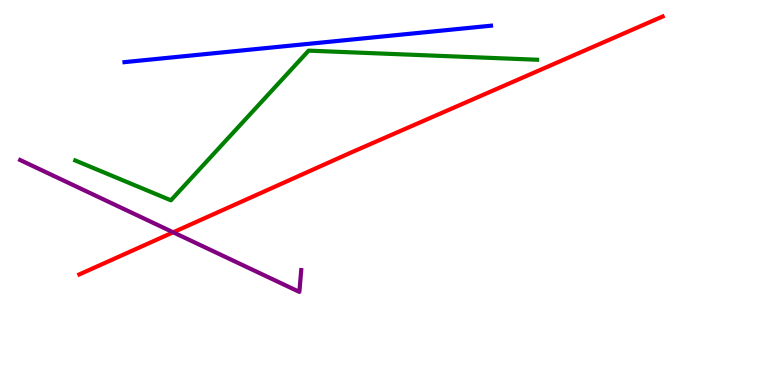[{'lines': ['blue', 'red'], 'intersections': []}, {'lines': ['green', 'red'], 'intersections': []}, {'lines': ['purple', 'red'], 'intersections': [{'x': 2.23, 'y': 3.97}]}, {'lines': ['blue', 'green'], 'intersections': []}, {'lines': ['blue', 'purple'], 'intersections': []}, {'lines': ['green', 'purple'], 'intersections': []}]